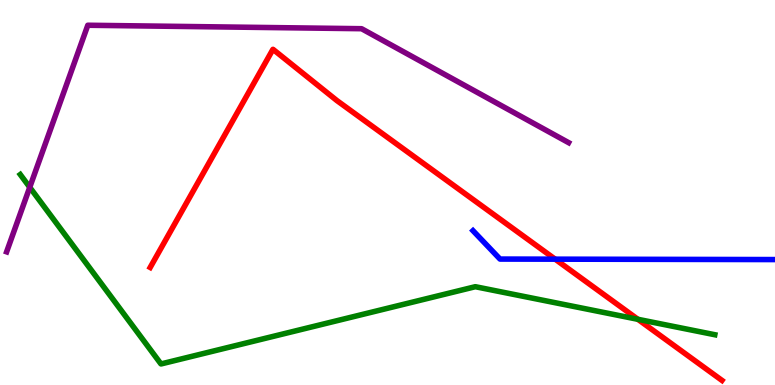[{'lines': ['blue', 'red'], 'intersections': [{'x': 7.16, 'y': 3.27}]}, {'lines': ['green', 'red'], 'intersections': [{'x': 8.23, 'y': 1.71}]}, {'lines': ['purple', 'red'], 'intersections': []}, {'lines': ['blue', 'green'], 'intersections': []}, {'lines': ['blue', 'purple'], 'intersections': []}, {'lines': ['green', 'purple'], 'intersections': [{'x': 0.384, 'y': 5.14}]}]